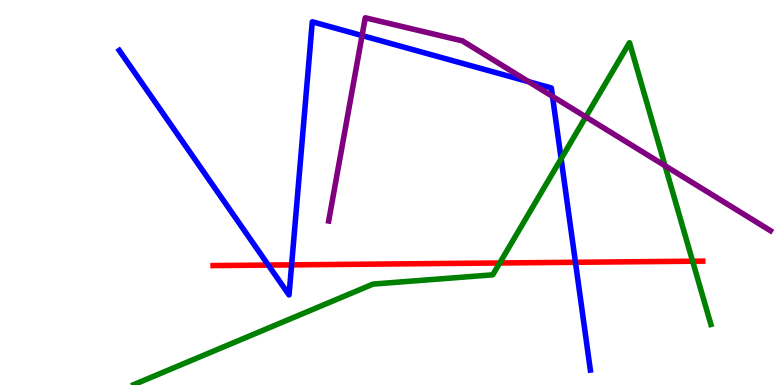[{'lines': ['blue', 'red'], 'intersections': [{'x': 3.46, 'y': 3.11}, {'x': 3.76, 'y': 3.12}, {'x': 7.43, 'y': 3.19}]}, {'lines': ['green', 'red'], 'intersections': [{'x': 6.45, 'y': 3.17}, {'x': 8.94, 'y': 3.21}]}, {'lines': ['purple', 'red'], 'intersections': []}, {'lines': ['blue', 'green'], 'intersections': [{'x': 7.24, 'y': 5.88}]}, {'lines': ['blue', 'purple'], 'intersections': [{'x': 4.67, 'y': 9.08}, {'x': 6.82, 'y': 7.88}, {'x': 7.13, 'y': 7.5}]}, {'lines': ['green', 'purple'], 'intersections': [{'x': 7.56, 'y': 6.96}, {'x': 8.58, 'y': 5.69}]}]